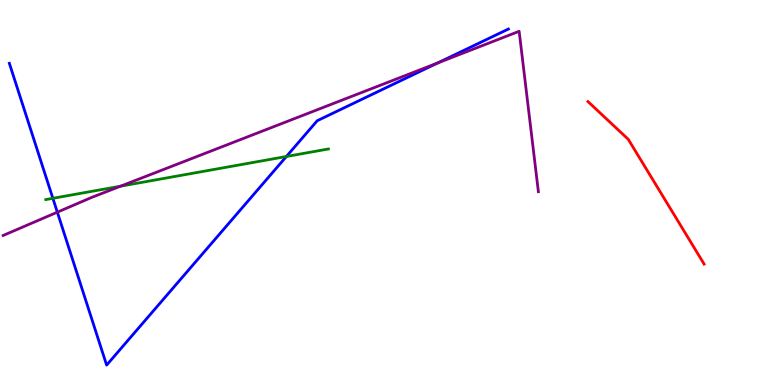[{'lines': ['blue', 'red'], 'intersections': []}, {'lines': ['green', 'red'], 'intersections': []}, {'lines': ['purple', 'red'], 'intersections': []}, {'lines': ['blue', 'green'], 'intersections': [{'x': 0.682, 'y': 4.85}, {'x': 3.7, 'y': 5.94}]}, {'lines': ['blue', 'purple'], 'intersections': [{'x': 0.74, 'y': 4.49}, {'x': 5.65, 'y': 8.36}]}, {'lines': ['green', 'purple'], 'intersections': [{'x': 1.56, 'y': 5.16}]}]